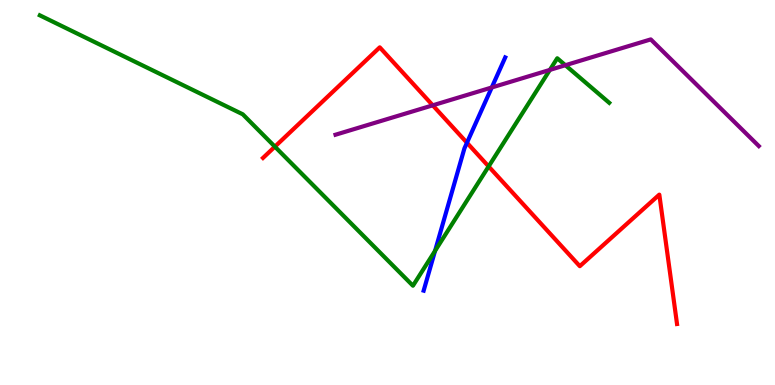[{'lines': ['blue', 'red'], 'intersections': [{'x': 6.03, 'y': 6.29}]}, {'lines': ['green', 'red'], 'intersections': [{'x': 3.55, 'y': 6.19}, {'x': 6.3, 'y': 5.68}]}, {'lines': ['purple', 'red'], 'intersections': [{'x': 5.58, 'y': 7.26}]}, {'lines': ['blue', 'green'], 'intersections': [{'x': 5.61, 'y': 3.48}]}, {'lines': ['blue', 'purple'], 'intersections': [{'x': 6.35, 'y': 7.73}]}, {'lines': ['green', 'purple'], 'intersections': [{'x': 7.1, 'y': 8.18}, {'x': 7.3, 'y': 8.31}]}]